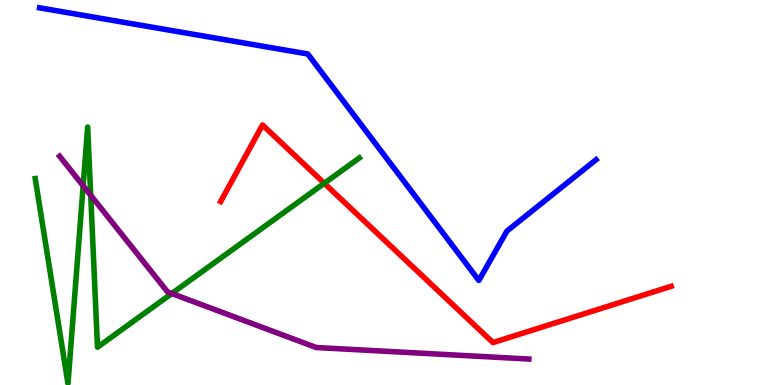[{'lines': ['blue', 'red'], 'intersections': []}, {'lines': ['green', 'red'], 'intersections': [{'x': 4.18, 'y': 5.24}]}, {'lines': ['purple', 'red'], 'intersections': []}, {'lines': ['blue', 'green'], 'intersections': []}, {'lines': ['blue', 'purple'], 'intersections': []}, {'lines': ['green', 'purple'], 'intersections': [{'x': 1.07, 'y': 5.17}, {'x': 1.17, 'y': 4.93}, {'x': 2.22, 'y': 2.38}]}]